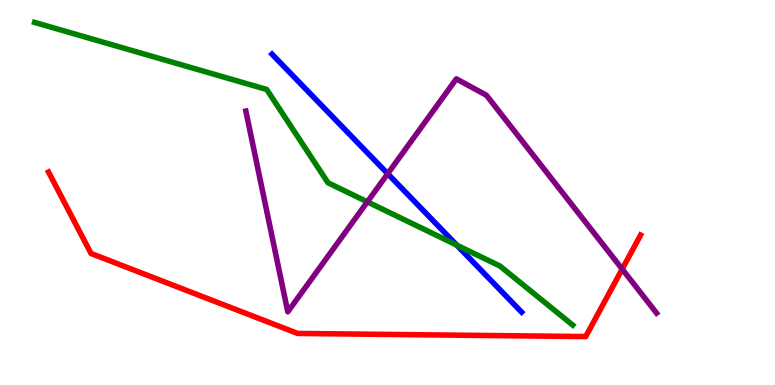[{'lines': ['blue', 'red'], 'intersections': []}, {'lines': ['green', 'red'], 'intersections': []}, {'lines': ['purple', 'red'], 'intersections': [{'x': 8.03, 'y': 3.01}]}, {'lines': ['blue', 'green'], 'intersections': [{'x': 5.89, 'y': 3.63}]}, {'lines': ['blue', 'purple'], 'intersections': [{'x': 5.0, 'y': 5.49}]}, {'lines': ['green', 'purple'], 'intersections': [{'x': 4.74, 'y': 4.76}]}]